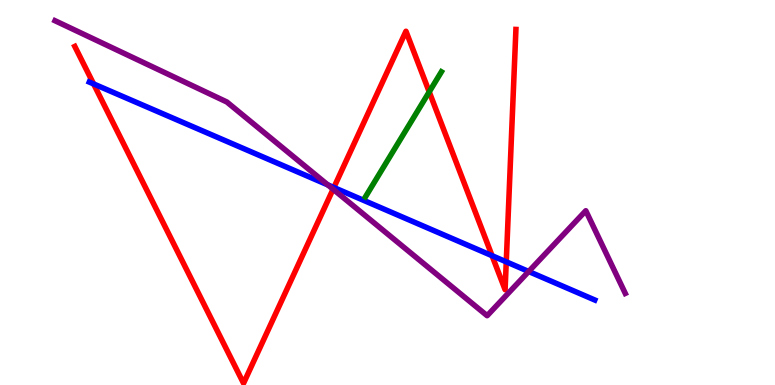[{'lines': ['blue', 'red'], 'intersections': [{'x': 1.21, 'y': 7.82}, {'x': 4.31, 'y': 5.13}, {'x': 6.35, 'y': 3.36}, {'x': 6.53, 'y': 3.2}]}, {'lines': ['green', 'red'], 'intersections': [{'x': 5.54, 'y': 7.61}]}, {'lines': ['purple', 'red'], 'intersections': [{'x': 4.3, 'y': 5.09}]}, {'lines': ['blue', 'green'], 'intersections': []}, {'lines': ['blue', 'purple'], 'intersections': [{'x': 4.23, 'y': 5.2}, {'x': 6.82, 'y': 2.95}]}, {'lines': ['green', 'purple'], 'intersections': []}]